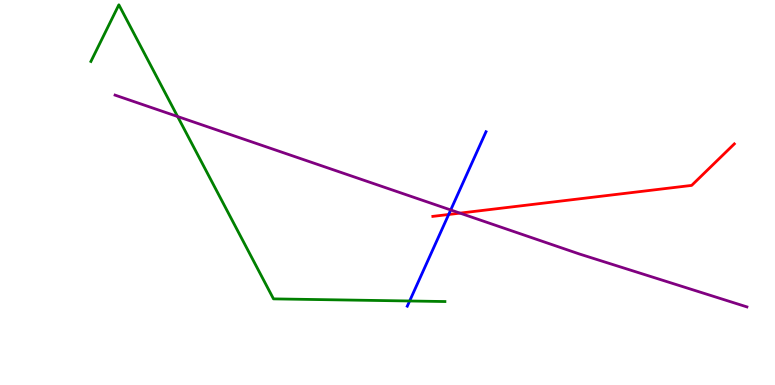[{'lines': ['blue', 'red'], 'intersections': [{'x': 5.79, 'y': 4.43}]}, {'lines': ['green', 'red'], 'intersections': []}, {'lines': ['purple', 'red'], 'intersections': [{'x': 5.94, 'y': 4.46}]}, {'lines': ['blue', 'green'], 'intersections': [{'x': 5.29, 'y': 2.18}]}, {'lines': ['blue', 'purple'], 'intersections': [{'x': 5.82, 'y': 4.55}]}, {'lines': ['green', 'purple'], 'intersections': [{'x': 2.29, 'y': 6.97}]}]